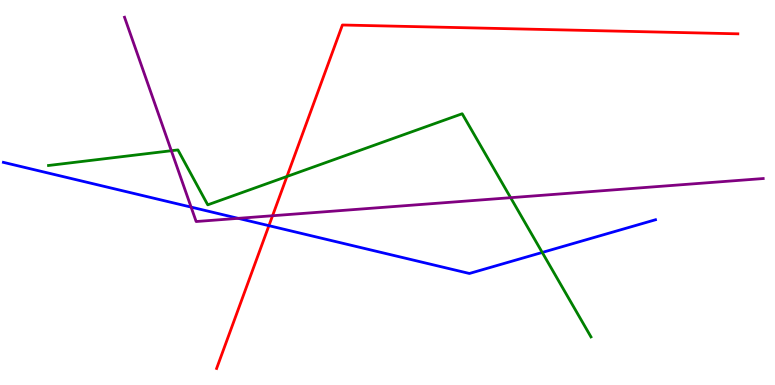[{'lines': ['blue', 'red'], 'intersections': [{'x': 3.47, 'y': 4.14}]}, {'lines': ['green', 'red'], 'intersections': [{'x': 3.7, 'y': 5.42}]}, {'lines': ['purple', 'red'], 'intersections': [{'x': 3.52, 'y': 4.4}]}, {'lines': ['blue', 'green'], 'intersections': [{'x': 7.0, 'y': 3.44}]}, {'lines': ['blue', 'purple'], 'intersections': [{'x': 2.47, 'y': 4.62}, {'x': 3.07, 'y': 4.33}]}, {'lines': ['green', 'purple'], 'intersections': [{'x': 2.21, 'y': 6.09}, {'x': 6.59, 'y': 4.87}]}]